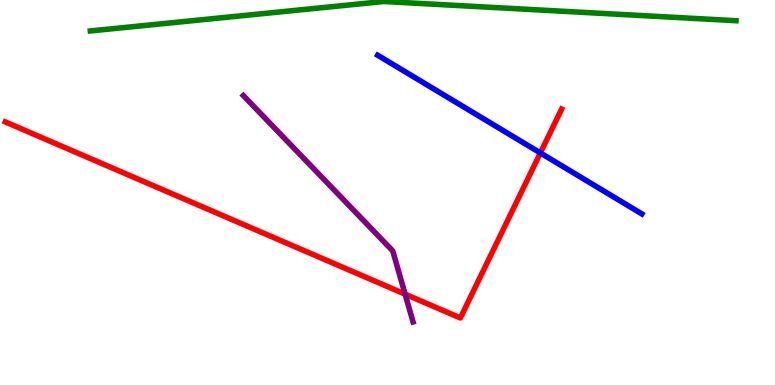[{'lines': ['blue', 'red'], 'intersections': [{'x': 6.97, 'y': 6.03}]}, {'lines': ['green', 'red'], 'intersections': []}, {'lines': ['purple', 'red'], 'intersections': [{'x': 5.23, 'y': 2.36}]}, {'lines': ['blue', 'green'], 'intersections': []}, {'lines': ['blue', 'purple'], 'intersections': []}, {'lines': ['green', 'purple'], 'intersections': []}]